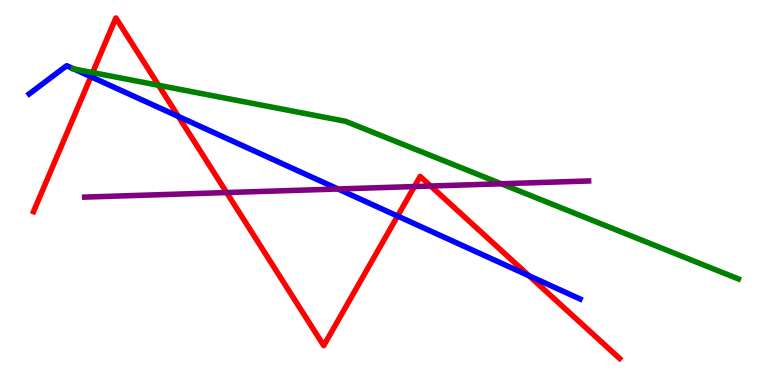[{'lines': ['blue', 'red'], 'intersections': [{'x': 1.17, 'y': 8.01}, {'x': 2.3, 'y': 6.98}, {'x': 5.13, 'y': 4.39}, {'x': 6.83, 'y': 2.84}]}, {'lines': ['green', 'red'], 'intersections': [{'x': 1.2, 'y': 8.11}, {'x': 2.05, 'y': 7.78}]}, {'lines': ['purple', 'red'], 'intersections': [{'x': 2.92, 'y': 5.0}, {'x': 5.35, 'y': 5.15}, {'x': 5.56, 'y': 5.17}]}, {'lines': ['blue', 'green'], 'intersections': [{'x': 0.953, 'y': 8.21}]}, {'lines': ['blue', 'purple'], 'intersections': [{'x': 4.36, 'y': 5.09}]}, {'lines': ['green', 'purple'], 'intersections': [{'x': 6.47, 'y': 5.23}]}]